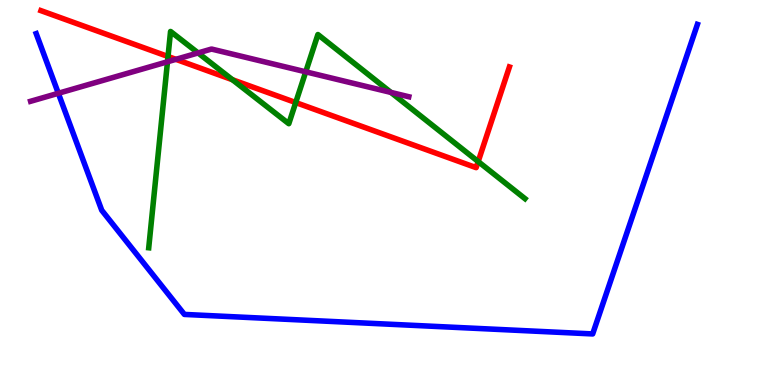[{'lines': ['blue', 'red'], 'intersections': []}, {'lines': ['green', 'red'], 'intersections': [{'x': 2.17, 'y': 8.53}, {'x': 3.0, 'y': 7.93}, {'x': 3.82, 'y': 7.34}, {'x': 6.17, 'y': 5.8}]}, {'lines': ['purple', 'red'], 'intersections': [{'x': 2.27, 'y': 8.46}]}, {'lines': ['blue', 'green'], 'intersections': []}, {'lines': ['blue', 'purple'], 'intersections': [{'x': 0.753, 'y': 7.58}]}, {'lines': ['green', 'purple'], 'intersections': [{'x': 2.16, 'y': 8.4}, {'x': 2.56, 'y': 8.63}, {'x': 3.95, 'y': 8.13}, {'x': 5.04, 'y': 7.6}]}]